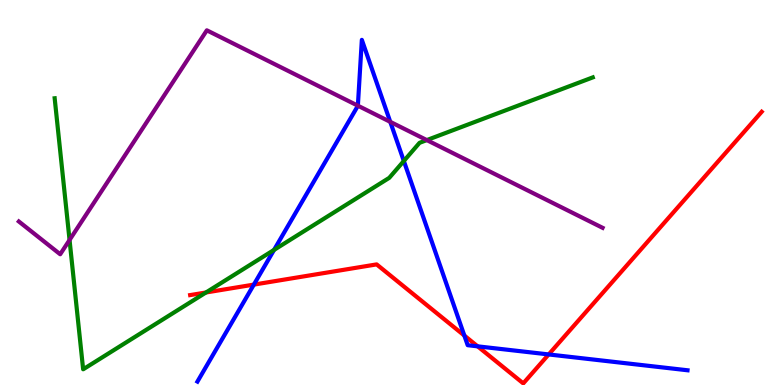[{'lines': ['blue', 'red'], 'intersections': [{'x': 3.28, 'y': 2.61}, {'x': 5.99, 'y': 1.28}, {'x': 6.16, 'y': 1.0}, {'x': 7.08, 'y': 0.794}]}, {'lines': ['green', 'red'], 'intersections': [{'x': 2.66, 'y': 2.4}]}, {'lines': ['purple', 'red'], 'intersections': []}, {'lines': ['blue', 'green'], 'intersections': [{'x': 3.54, 'y': 3.51}, {'x': 5.21, 'y': 5.82}]}, {'lines': ['blue', 'purple'], 'intersections': [{'x': 4.62, 'y': 7.25}, {'x': 5.04, 'y': 6.83}]}, {'lines': ['green', 'purple'], 'intersections': [{'x': 0.897, 'y': 3.77}, {'x': 5.51, 'y': 6.36}]}]